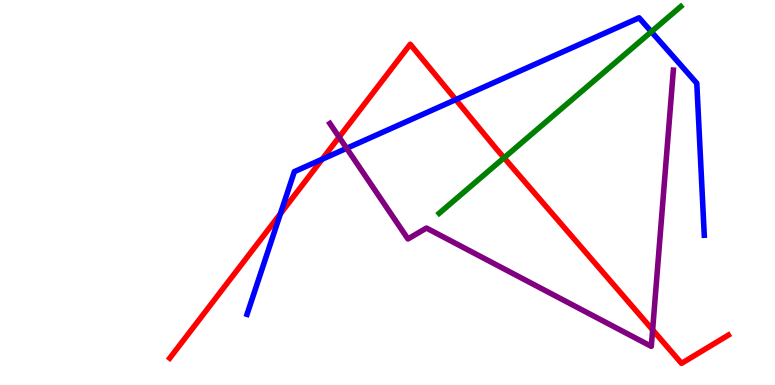[{'lines': ['blue', 'red'], 'intersections': [{'x': 3.62, 'y': 4.45}, {'x': 4.16, 'y': 5.86}, {'x': 5.88, 'y': 7.41}]}, {'lines': ['green', 'red'], 'intersections': [{'x': 6.5, 'y': 5.9}]}, {'lines': ['purple', 'red'], 'intersections': [{'x': 4.38, 'y': 6.44}, {'x': 8.42, 'y': 1.43}]}, {'lines': ['blue', 'green'], 'intersections': [{'x': 8.4, 'y': 9.18}]}, {'lines': ['blue', 'purple'], 'intersections': [{'x': 4.47, 'y': 6.15}]}, {'lines': ['green', 'purple'], 'intersections': []}]